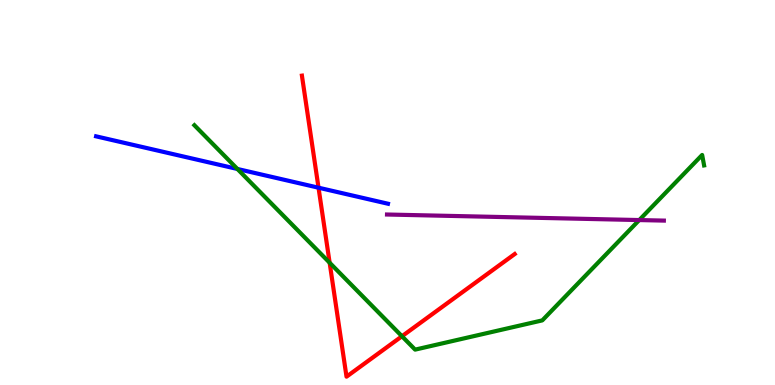[{'lines': ['blue', 'red'], 'intersections': [{'x': 4.11, 'y': 5.12}]}, {'lines': ['green', 'red'], 'intersections': [{'x': 4.25, 'y': 3.18}, {'x': 5.19, 'y': 1.27}]}, {'lines': ['purple', 'red'], 'intersections': []}, {'lines': ['blue', 'green'], 'intersections': [{'x': 3.06, 'y': 5.61}]}, {'lines': ['blue', 'purple'], 'intersections': []}, {'lines': ['green', 'purple'], 'intersections': [{'x': 8.25, 'y': 4.28}]}]